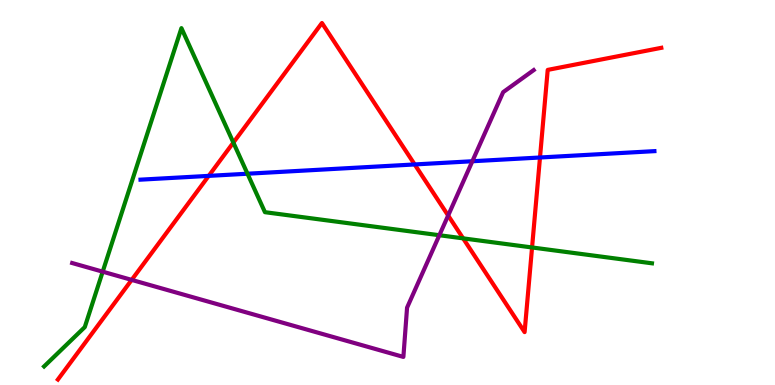[{'lines': ['blue', 'red'], 'intersections': [{'x': 2.69, 'y': 5.43}, {'x': 5.35, 'y': 5.73}, {'x': 6.97, 'y': 5.91}]}, {'lines': ['green', 'red'], 'intersections': [{'x': 3.01, 'y': 6.3}, {'x': 5.98, 'y': 3.81}, {'x': 6.87, 'y': 3.57}]}, {'lines': ['purple', 'red'], 'intersections': [{'x': 1.7, 'y': 2.73}, {'x': 5.78, 'y': 4.4}]}, {'lines': ['blue', 'green'], 'intersections': [{'x': 3.19, 'y': 5.49}]}, {'lines': ['blue', 'purple'], 'intersections': [{'x': 6.09, 'y': 5.81}]}, {'lines': ['green', 'purple'], 'intersections': [{'x': 1.33, 'y': 2.94}, {'x': 5.67, 'y': 3.89}]}]